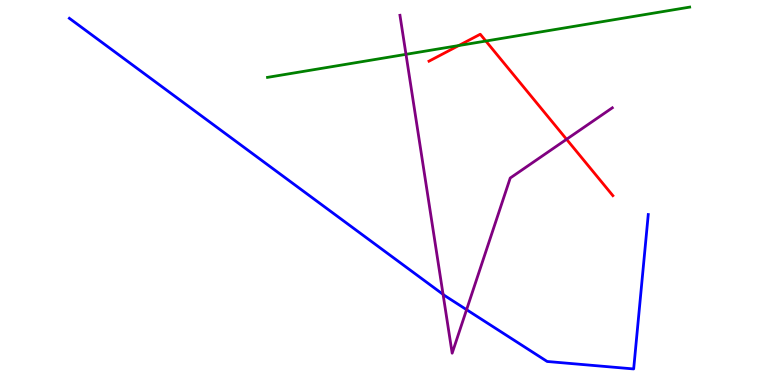[{'lines': ['blue', 'red'], 'intersections': []}, {'lines': ['green', 'red'], 'intersections': [{'x': 5.92, 'y': 8.82}, {'x': 6.27, 'y': 8.93}]}, {'lines': ['purple', 'red'], 'intersections': [{'x': 7.31, 'y': 6.38}]}, {'lines': ['blue', 'green'], 'intersections': []}, {'lines': ['blue', 'purple'], 'intersections': [{'x': 5.72, 'y': 2.35}, {'x': 6.02, 'y': 1.96}]}, {'lines': ['green', 'purple'], 'intersections': [{'x': 5.24, 'y': 8.59}]}]